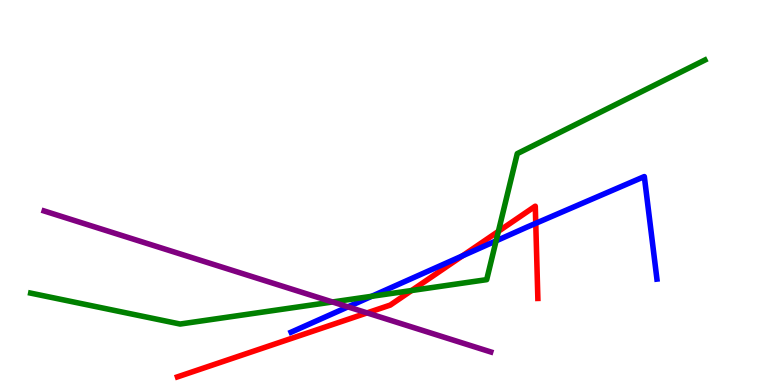[{'lines': ['blue', 'red'], 'intersections': [{'x': 5.97, 'y': 3.35}, {'x': 6.91, 'y': 4.2}]}, {'lines': ['green', 'red'], 'intersections': [{'x': 5.31, 'y': 2.45}, {'x': 6.43, 'y': 3.99}]}, {'lines': ['purple', 'red'], 'intersections': [{'x': 4.74, 'y': 1.87}]}, {'lines': ['blue', 'green'], 'intersections': [{'x': 4.8, 'y': 2.3}, {'x': 6.4, 'y': 3.74}]}, {'lines': ['blue', 'purple'], 'intersections': [{'x': 4.49, 'y': 2.03}]}, {'lines': ['green', 'purple'], 'intersections': [{'x': 4.29, 'y': 2.16}]}]